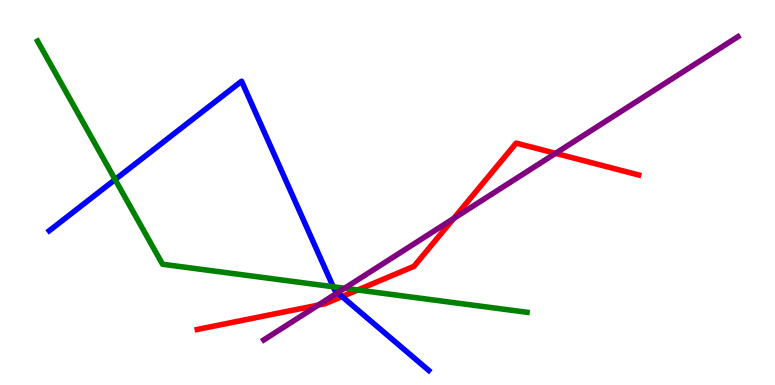[{'lines': ['blue', 'red'], 'intersections': [{'x': 4.41, 'y': 2.3}]}, {'lines': ['green', 'red'], 'intersections': [{'x': 4.62, 'y': 2.47}]}, {'lines': ['purple', 'red'], 'intersections': [{'x': 4.11, 'y': 2.08}, {'x': 5.85, 'y': 4.32}, {'x': 7.17, 'y': 6.02}]}, {'lines': ['blue', 'green'], 'intersections': [{'x': 1.49, 'y': 5.34}, {'x': 4.3, 'y': 2.55}]}, {'lines': ['blue', 'purple'], 'intersections': [{'x': 4.36, 'y': 2.4}]}, {'lines': ['green', 'purple'], 'intersections': [{'x': 4.45, 'y': 2.51}]}]